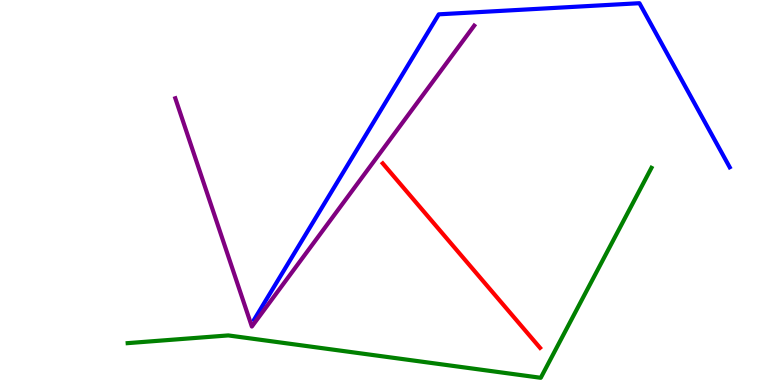[{'lines': ['blue', 'red'], 'intersections': []}, {'lines': ['green', 'red'], 'intersections': []}, {'lines': ['purple', 'red'], 'intersections': []}, {'lines': ['blue', 'green'], 'intersections': []}, {'lines': ['blue', 'purple'], 'intersections': []}, {'lines': ['green', 'purple'], 'intersections': []}]